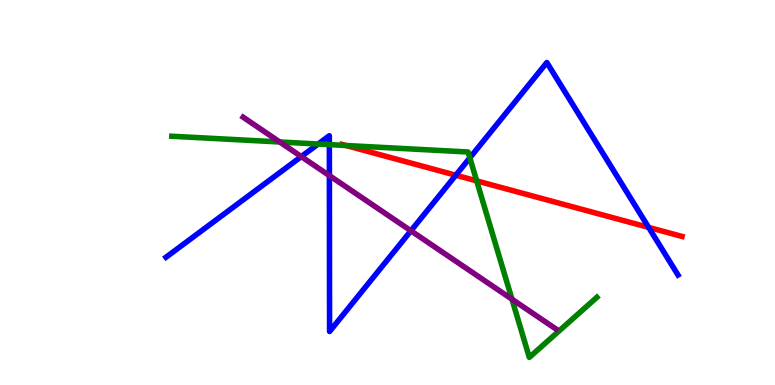[{'lines': ['blue', 'red'], 'intersections': [{'x': 5.88, 'y': 5.45}, {'x': 8.37, 'y': 4.09}]}, {'lines': ['green', 'red'], 'intersections': [{'x': 4.46, 'y': 6.22}, {'x': 6.15, 'y': 5.3}]}, {'lines': ['purple', 'red'], 'intersections': []}, {'lines': ['blue', 'green'], 'intersections': [{'x': 4.11, 'y': 6.26}, {'x': 4.25, 'y': 6.24}, {'x': 6.06, 'y': 5.9}]}, {'lines': ['blue', 'purple'], 'intersections': [{'x': 3.89, 'y': 5.93}, {'x': 4.25, 'y': 5.44}, {'x': 5.3, 'y': 4.01}]}, {'lines': ['green', 'purple'], 'intersections': [{'x': 3.61, 'y': 6.31}, {'x': 6.61, 'y': 2.23}]}]